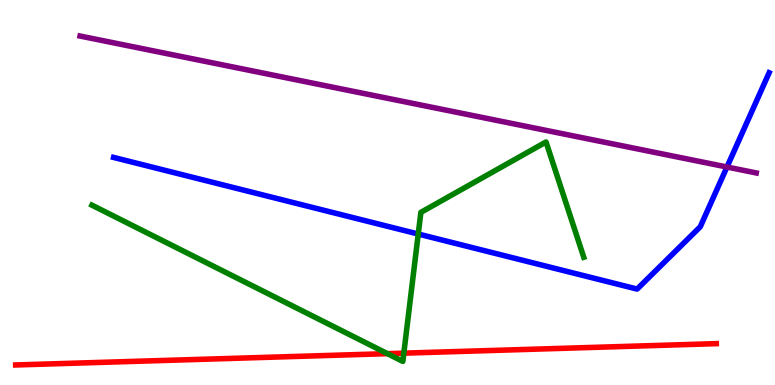[{'lines': ['blue', 'red'], 'intersections': []}, {'lines': ['green', 'red'], 'intersections': [{'x': 5.0, 'y': 0.814}, {'x': 5.21, 'y': 0.827}]}, {'lines': ['purple', 'red'], 'intersections': []}, {'lines': ['blue', 'green'], 'intersections': [{'x': 5.4, 'y': 3.92}]}, {'lines': ['blue', 'purple'], 'intersections': [{'x': 9.38, 'y': 5.66}]}, {'lines': ['green', 'purple'], 'intersections': []}]